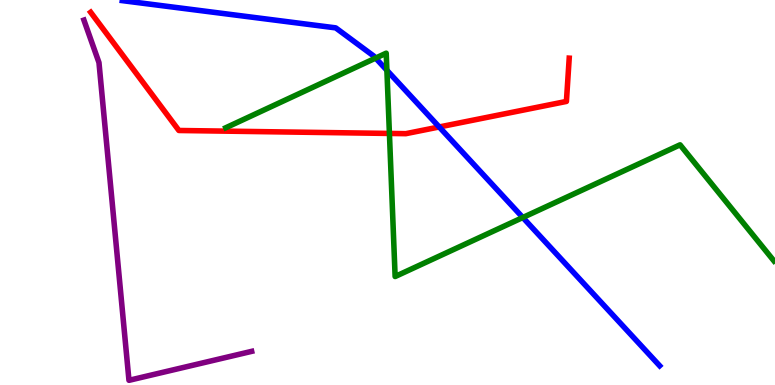[{'lines': ['blue', 'red'], 'intersections': [{'x': 5.67, 'y': 6.7}]}, {'lines': ['green', 'red'], 'intersections': [{'x': 5.02, 'y': 6.53}]}, {'lines': ['purple', 'red'], 'intersections': []}, {'lines': ['blue', 'green'], 'intersections': [{'x': 4.85, 'y': 8.49}, {'x': 4.99, 'y': 8.17}, {'x': 6.75, 'y': 4.35}]}, {'lines': ['blue', 'purple'], 'intersections': []}, {'lines': ['green', 'purple'], 'intersections': []}]